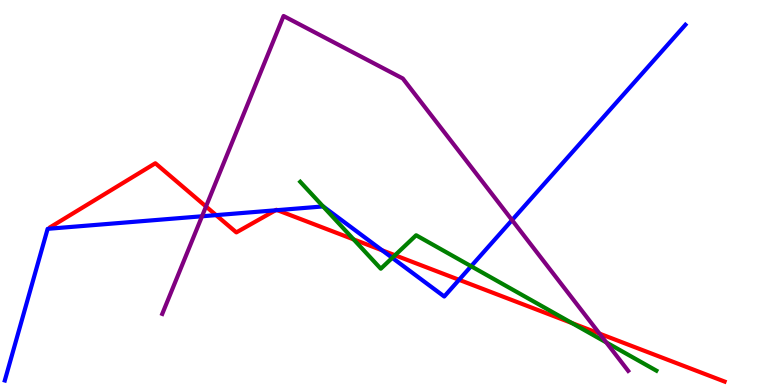[{'lines': ['blue', 'red'], 'intersections': [{'x': 2.79, 'y': 4.41}, {'x': 3.55, 'y': 4.54}, {'x': 3.58, 'y': 4.54}, {'x': 4.93, 'y': 3.5}, {'x': 5.92, 'y': 2.73}]}, {'lines': ['green', 'red'], 'intersections': [{'x': 4.56, 'y': 3.78}, {'x': 5.1, 'y': 3.37}, {'x': 7.38, 'y': 1.61}]}, {'lines': ['purple', 'red'], 'intersections': [{'x': 2.66, 'y': 4.64}, {'x': 7.74, 'y': 1.33}]}, {'lines': ['blue', 'green'], 'intersections': [{'x': 4.17, 'y': 4.64}, {'x': 5.06, 'y': 3.3}, {'x': 6.08, 'y': 3.08}]}, {'lines': ['blue', 'purple'], 'intersections': [{'x': 2.61, 'y': 4.38}, {'x': 6.61, 'y': 4.28}]}, {'lines': ['green', 'purple'], 'intersections': [{'x': 7.82, 'y': 1.11}]}]